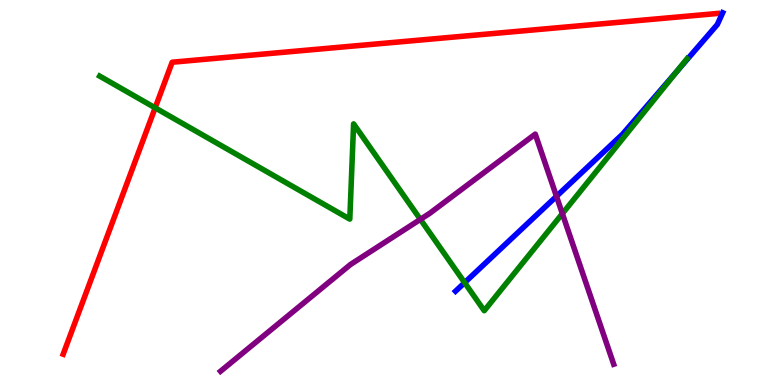[{'lines': ['blue', 'red'], 'intersections': []}, {'lines': ['green', 'red'], 'intersections': [{'x': 2.0, 'y': 7.2}]}, {'lines': ['purple', 'red'], 'intersections': []}, {'lines': ['blue', 'green'], 'intersections': [{'x': 6.0, 'y': 2.66}, {'x': 8.74, 'y': 8.15}]}, {'lines': ['blue', 'purple'], 'intersections': [{'x': 7.18, 'y': 4.9}]}, {'lines': ['green', 'purple'], 'intersections': [{'x': 5.42, 'y': 4.3}, {'x': 7.26, 'y': 4.45}]}]